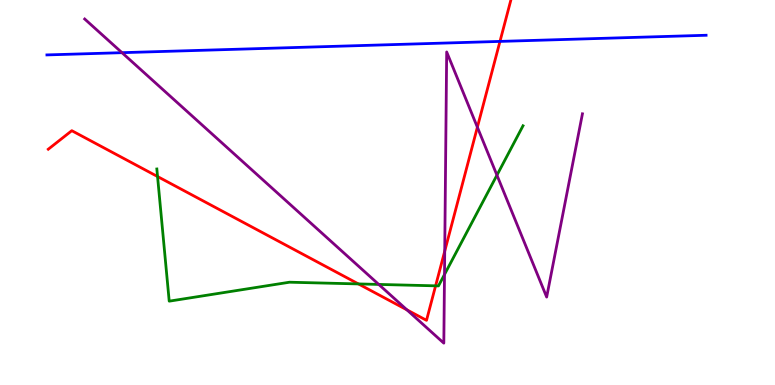[{'lines': ['blue', 'red'], 'intersections': [{'x': 6.45, 'y': 8.92}]}, {'lines': ['green', 'red'], 'intersections': [{'x': 2.03, 'y': 5.41}, {'x': 4.62, 'y': 2.63}, {'x': 5.62, 'y': 2.58}]}, {'lines': ['purple', 'red'], 'intersections': [{'x': 5.25, 'y': 1.95}, {'x': 5.74, 'y': 3.48}, {'x': 6.16, 'y': 6.7}]}, {'lines': ['blue', 'green'], 'intersections': []}, {'lines': ['blue', 'purple'], 'intersections': [{'x': 1.57, 'y': 8.63}]}, {'lines': ['green', 'purple'], 'intersections': [{'x': 4.89, 'y': 2.61}, {'x': 5.74, 'y': 2.87}, {'x': 6.41, 'y': 5.45}]}]